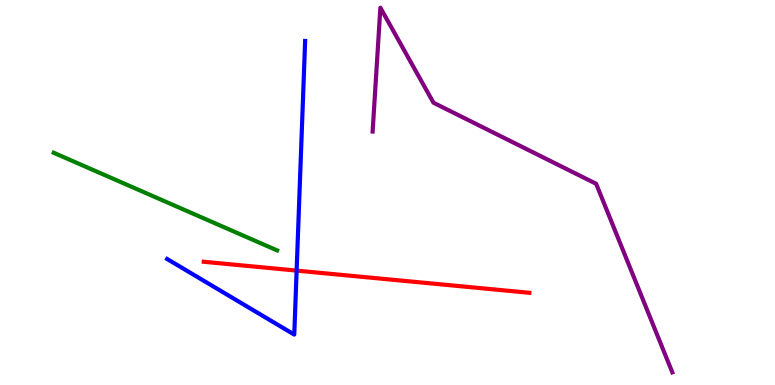[{'lines': ['blue', 'red'], 'intersections': [{'x': 3.83, 'y': 2.97}]}, {'lines': ['green', 'red'], 'intersections': []}, {'lines': ['purple', 'red'], 'intersections': []}, {'lines': ['blue', 'green'], 'intersections': []}, {'lines': ['blue', 'purple'], 'intersections': []}, {'lines': ['green', 'purple'], 'intersections': []}]